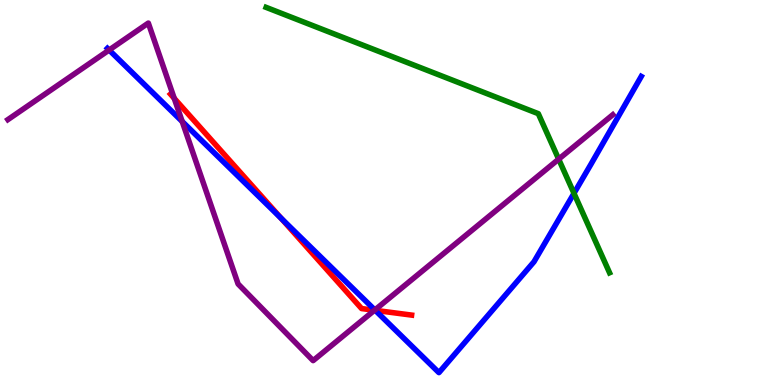[{'lines': ['blue', 'red'], 'intersections': [{'x': 3.63, 'y': 4.33}, {'x': 4.84, 'y': 1.94}]}, {'lines': ['green', 'red'], 'intersections': []}, {'lines': ['purple', 'red'], 'intersections': [{'x': 2.25, 'y': 7.45}, {'x': 4.83, 'y': 1.94}]}, {'lines': ['blue', 'green'], 'intersections': [{'x': 7.41, 'y': 4.98}]}, {'lines': ['blue', 'purple'], 'intersections': [{'x': 1.41, 'y': 8.7}, {'x': 2.35, 'y': 6.84}, {'x': 4.84, 'y': 1.95}]}, {'lines': ['green', 'purple'], 'intersections': [{'x': 7.21, 'y': 5.87}]}]